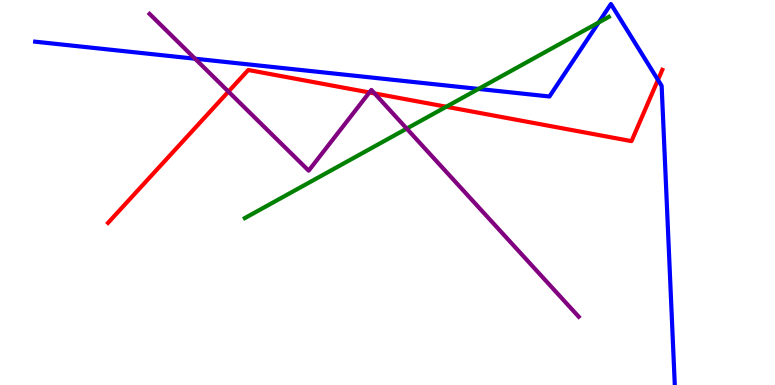[{'lines': ['blue', 'red'], 'intersections': [{'x': 8.49, 'y': 7.93}]}, {'lines': ['green', 'red'], 'intersections': [{'x': 5.76, 'y': 7.23}]}, {'lines': ['purple', 'red'], 'intersections': [{'x': 2.95, 'y': 7.62}, {'x': 4.77, 'y': 7.6}, {'x': 4.83, 'y': 7.57}]}, {'lines': ['blue', 'green'], 'intersections': [{'x': 6.17, 'y': 7.69}, {'x': 7.72, 'y': 9.41}]}, {'lines': ['blue', 'purple'], 'intersections': [{'x': 2.52, 'y': 8.47}]}, {'lines': ['green', 'purple'], 'intersections': [{'x': 5.25, 'y': 6.66}]}]